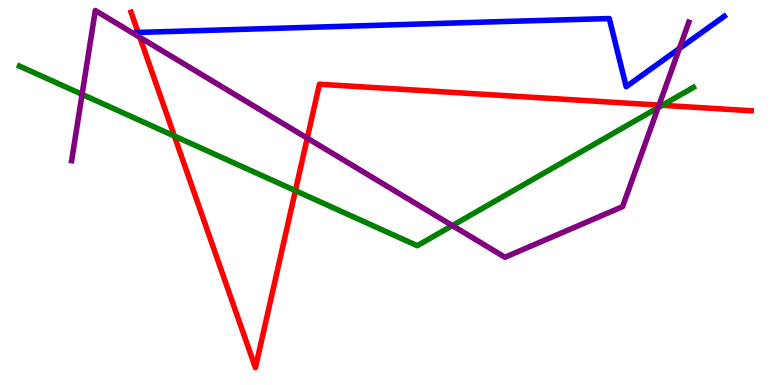[{'lines': ['blue', 'red'], 'intersections': [{'x': 1.78, 'y': 9.16}]}, {'lines': ['green', 'red'], 'intersections': [{'x': 2.25, 'y': 6.47}, {'x': 3.81, 'y': 5.05}, {'x': 8.54, 'y': 7.27}]}, {'lines': ['purple', 'red'], 'intersections': [{'x': 1.8, 'y': 9.03}, {'x': 3.96, 'y': 6.41}, {'x': 8.5, 'y': 7.27}]}, {'lines': ['blue', 'green'], 'intersections': []}, {'lines': ['blue', 'purple'], 'intersections': [{'x': 8.77, 'y': 8.74}]}, {'lines': ['green', 'purple'], 'intersections': [{'x': 1.06, 'y': 7.55}, {'x': 5.84, 'y': 4.14}, {'x': 8.49, 'y': 7.2}]}]